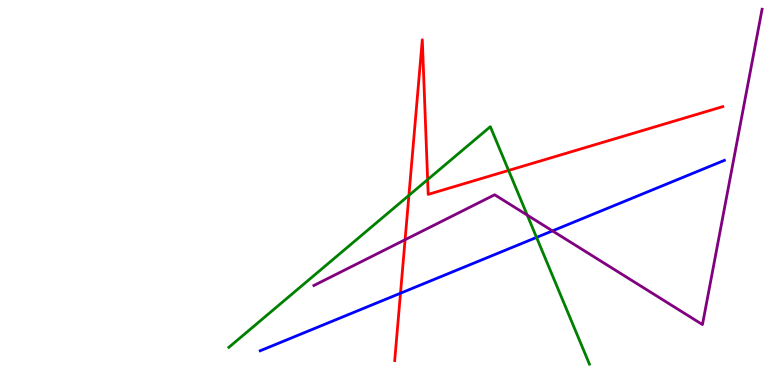[{'lines': ['blue', 'red'], 'intersections': [{'x': 5.17, 'y': 2.38}]}, {'lines': ['green', 'red'], 'intersections': [{'x': 5.28, 'y': 4.92}, {'x': 5.52, 'y': 5.33}, {'x': 6.56, 'y': 5.57}]}, {'lines': ['purple', 'red'], 'intersections': [{'x': 5.23, 'y': 3.77}]}, {'lines': ['blue', 'green'], 'intersections': [{'x': 6.92, 'y': 3.83}]}, {'lines': ['blue', 'purple'], 'intersections': [{'x': 7.13, 'y': 4.0}]}, {'lines': ['green', 'purple'], 'intersections': [{'x': 6.8, 'y': 4.41}]}]